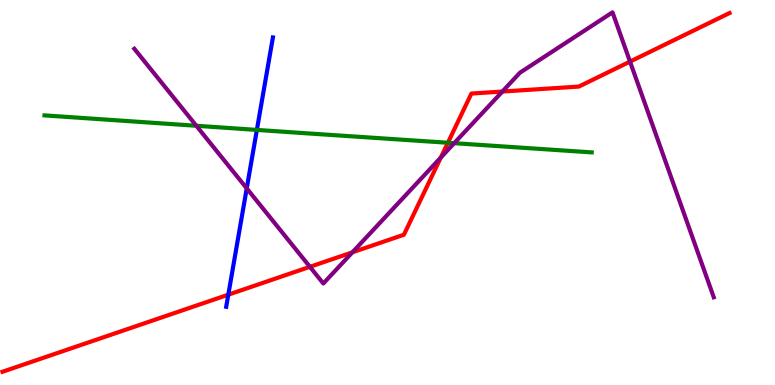[{'lines': ['blue', 'red'], 'intersections': [{'x': 2.95, 'y': 2.35}]}, {'lines': ['green', 'red'], 'intersections': [{'x': 5.78, 'y': 6.29}]}, {'lines': ['purple', 'red'], 'intersections': [{'x': 4.0, 'y': 3.07}, {'x': 4.55, 'y': 3.45}, {'x': 5.69, 'y': 5.91}, {'x': 6.48, 'y': 7.62}, {'x': 8.13, 'y': 8.4}]}, {'lines': ['blue', 'green'], 'intersections': [{'x': 3.31, 'y': 6.63}]}, {'lines': ['blue', 'purple'], 'intersections': [{'x': 3.18, 'y': 5.11}]}, {'lines': ['green', 'purple'], 'intersections': [{'x': 2.53, 'y': 6.73}, {'x': 5.86, 'y': 6.28}]}]